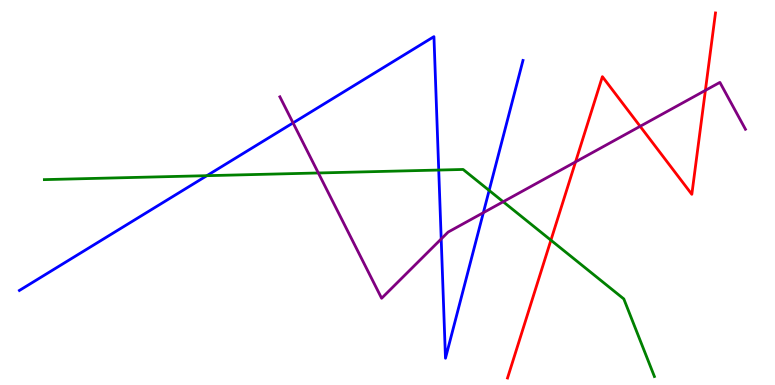[{'lines': ['blue', 'red'], 'intersections': []}, {'lines': ['green', 'red'], 'intersections': [{'x': 7.11, 'y': 3.76}]}, {'lines': ['purple', 'red'], 'intersections': [{'x': 7.43, 'y': 5.8}, {'x': 8.26, 'y': 6.72}, {'x': 9.1, 'y': 7.65}]}, {'lines': ['blue', 'green'], 'intersections': [{'x': 2.67, 'y': 5.44}, {'x': 5.66, 'y': 5.58}, {'x': 6.31, 'y': 5.05}]}, {'lines': ['blue', 'purple'], 'intersections': [{'x': 3.78, 'y': 6.81}, {'x': 5.69, 'y': 3.79}, {'x': 6.24, 'y': 4.48}]}, {'lines': ['green', 'purple'], 'intersections': [{'x': 4.11, 'y': 5.51}, {'x': 6.49, 'y': 4.76}]}]